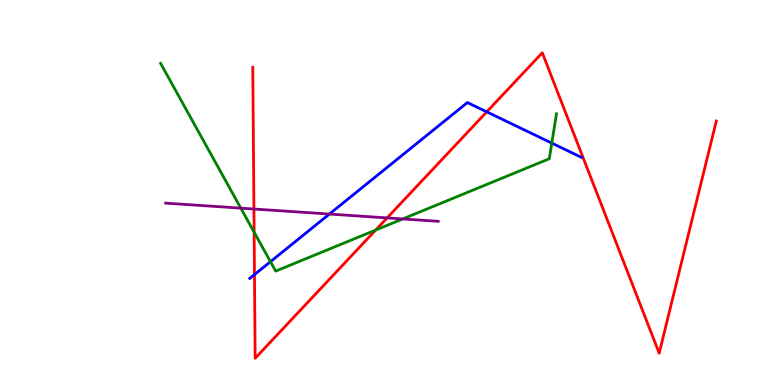[{'lines': ['blue', 'red'], 'intersections': [{'x': 3.28, 'y': 2.87}, {'x': 6.28, 'y': 7.09}]}, {'lines': ['green', 'red'], 'intersections': [{'x': 3.28, 'y': 3.97}, {'x': 4.85, 'y': 4.02}]}, {'lines': ['purple', 'red'], 'intersections': [{'x': 3.28, 'y': 4.57}, {'x': 4.99, 'y': 4.34}]}, {'lines': ['blue', 'green'], 'intersections': [{'x': 3.49, 'y': 3.2}, {'x': 7.12, 'y': 6.28}]}, {'lines': ['blue', 'purple'], 'intersections': [{'x': 4.25, 'y': 4.44}]}, {'lines': ['green', 'purple'], 'intersections': [{'x': 3.11, 'y': 4.59}, {'x': 5.2, 'y': 4.31}]}]